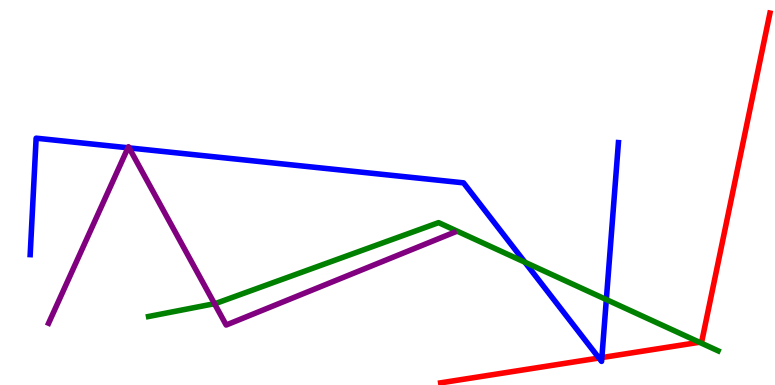[{'lines': ['blue', 'red'], 'intersections': [{'x': 7.73, 'y': 0.701}, {'x': 7.77, 'y': 0.713}]}, {'lines': ['green', 'red'], 'intersections': [{'x': 9.02, 'y': 1.11}]}, {'lines': ['purple', 'red'], 'intersections': []}, {'lines': ['blue', 'green'], 'intersections': [{'x': 6.77, 'y': 3.19}, {'x': 7.82, 'y': 2.22}]}, {'lines': ['blue', 'purple'], 'intersections': [{'x': 1.65, 'y': 6.16}, {'x': 1.67, 'y': 6.16}]}, {'lines': ['green', 'purple'], 'intersections': [{'x': 2.77, 'y': 2.11}]}]